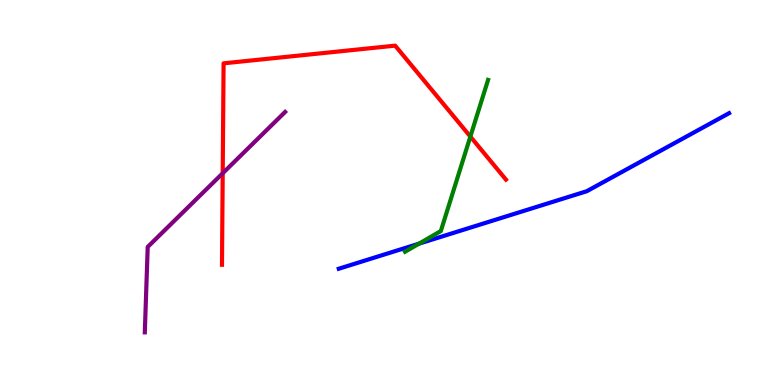[{'lines': ['blue', 'red'], 'intersections': []}, {'lines': ['green', 'red'], 'intersections': [{'x': 6.07, 'y': 6.45}]}, {'lines': ['purple', 'red'], 'intersections': [{'x': 2.87, 'y': 5.5}]}, {'lines': ['blue', 'green'], 'intersections': [{'x': 5.41, 'y': 3.67}]}, {'lines': ['blue', 'purple'], 'intersections': []}, {'lines': ['green', 'purple'], 'intersections': []}]